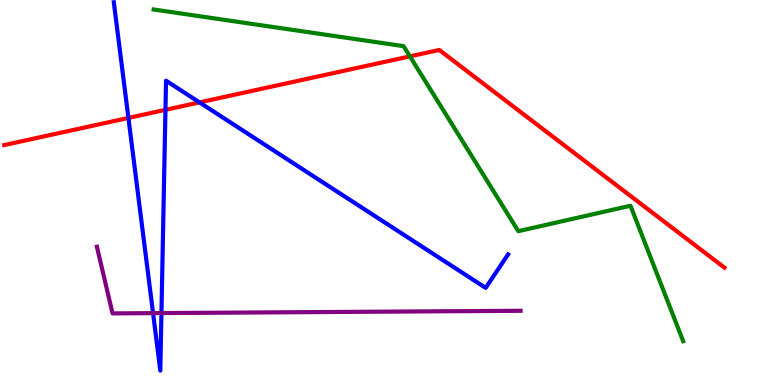[{'lines': ['blue', 'red'], 'intersections': [{'x': 1.66, 'y': 6.94}, {'x': 2.13, 'y': 7.15}, {'x': 2.57, 'y': 7.34}]}, {'lines': ['green', 'red'], 'intersections': [{'x': 5.29, 'y': 8.54}]}, {'lines': ['purple', 'red'], 'intersections': []}, {'lines': ['blue', 'green'], 'intersections': []}, {'lines': ['blue', 'purple'], 'intersections': [{'x': 1.97, 'y': 1.87}, {'x': 2.08, 'y': 1.87}]}, {'lines': ['green', 'purple'], 'intersections': []}]